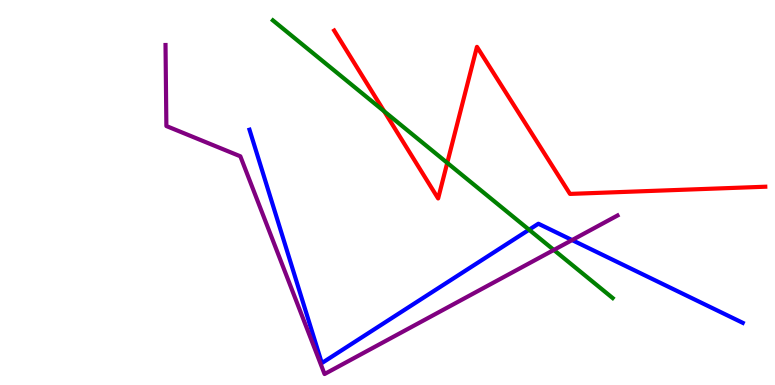[{'lines': ['blue', 'red'], 'intersections': []}, {'lines': ['green', 'red'], 'intersections': [{'x': 4.96, 'y': 7.11}, {'x': 5.77, 'y': 5.77}]}, {'lines': ['purple', 'red'], 'intersections': []}, {'lines': ['blue', 'green'], 'intersections': [{'x': 6.83, 'y': 4.03}]}, {'lines': ['blue', 'purple'], 'intersections': [{'x': 7.38, 'y': 3.76}]}, {'lines': ['green', 'purple'], 'intersections': [{'x': 7.15, 'y': 3.51}]}]